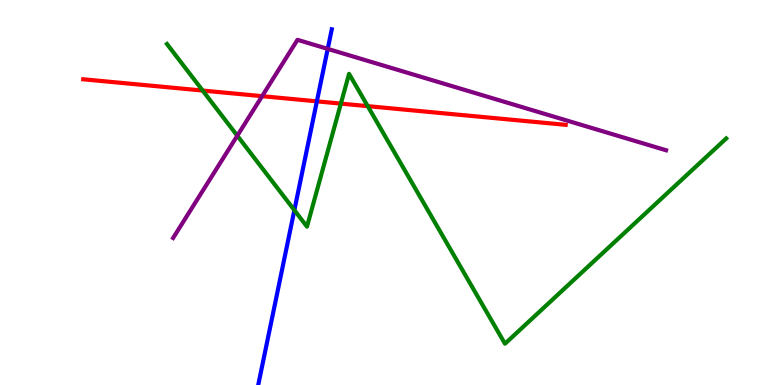[{'lines': ['blue', 'red'], 'intersections': [{'x': 4.09, 'y': 7.37}]}, {'lines': ['green', 'red'], 'intersections': [{'x': 2.62, 'y': 7.65}, {'x': 4.4, 'y': 7.31}, {'x': 4.74, 'y': 7.24}]}, {'lines': ['purple', 'red'], 'intersections': [{'x': 3.38, 'y': 7.5}]}, {'lines': ['blue', 'green'], 'intersections': [{'x': 3.8, 'y': 4.54}]}, {'lines': ['blue', 'purple'], 'intersections': [{'x': 4.23, 'y': 8.73}]}, {'lines': ['green', 'purple'], 'intersections': [{'x': 3.06, 'y': 6.47}]}]